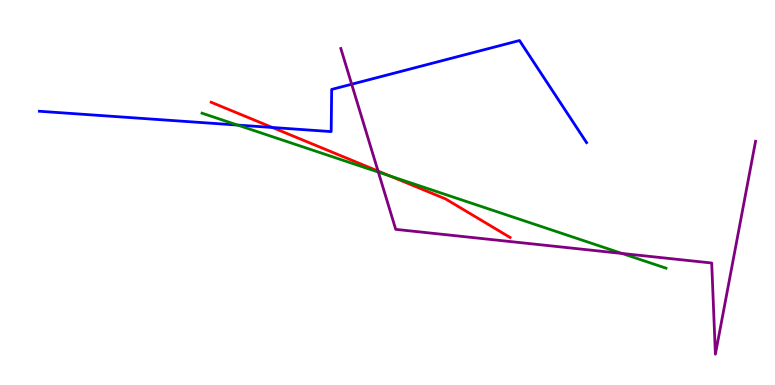[{'lines': ['blue', 'red'], 'intersections': [{'x': 3.51, 'y': 6.69}]}, {'lines': ['green', 'red'], 'intersections': [{'x': 5.03, 'y': 5.43}]}, {'lines': ['purple', 'red'], 'intersections': [{'x': 4.88, 'y': 5.56}]}, {'lines': ['blue', 'green'], 'intersections': [{'x': 3.07, 'y': 6.75}]}, {'lines': ['blue', 'purple'], 'intersections': [{'x': 4.54, 'y': 7.81}]}, {'lines': ['green', 'purple'], 'intersections': [{'x': 4.88, 'y': 5.53}, {'x': 8.03, 'y': 3.42}]}]